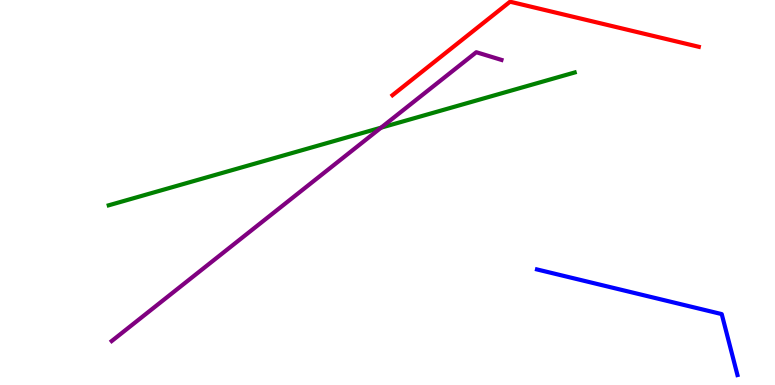[{'lines': ['blue', 'red'], 'intersections': []}, {'lines': ['green', 'red'], 'intersections': []}, {'lines': ['purple', 'red'], 'intersections': []}, {'lines': ['blue', 'green'], 'intersections': []}, {'lines': ['blue', 'purple'], 'intersections': []}, {'lines': ['green', 'purple'], 'intersections': [{'x': 4.92, 'y': 6.68}]}]